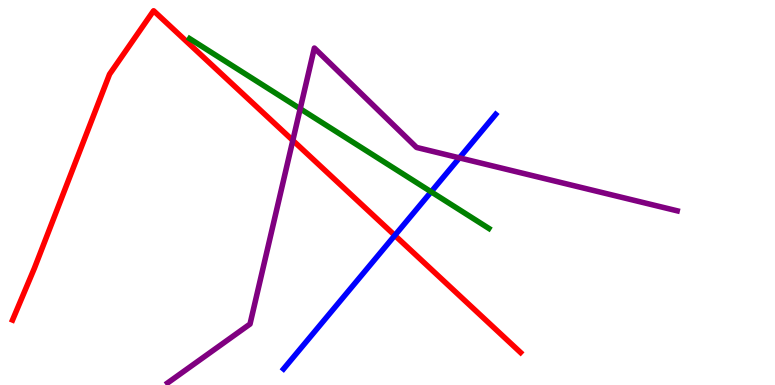[{'lines': ['blue', 'red'], 'intersections': [{'x': 5.09, 'y': 3.89}]}, {'lines': ['green', 'red'], 'intersections': []}, {'lines': ['purple', 'red'], 'intersections': [{'x': 3.78, 'y': 6.35}]}, {'lines': ['blue', 'green'], 'intersections': [{'x': 5.56, 'y': 5.02}]}, {'lines': ['blue', 'purple'], 'intersections': [{'x': 5.93, 'y': 5.9}]}, {'lines': ['green', 'purple'], 'intersections': [{'x': 3.87, 'y': 7.18}]}]